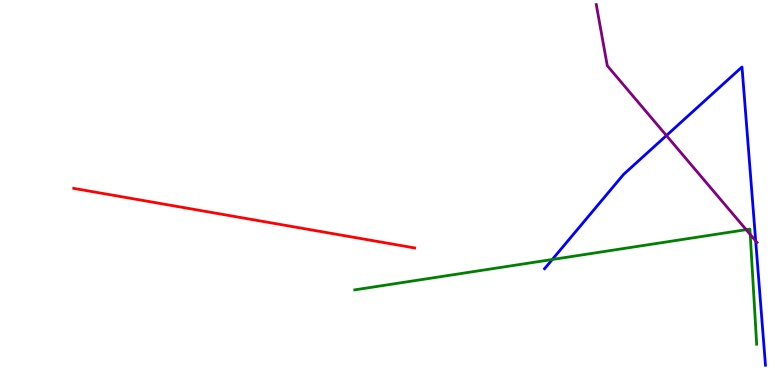[{'lines': ['blue', 'red'], 'intersections': []}, {'lines': ['green', 'red'], 'intersections': []}, {'lines': ['purple', 'red'], 'intersections': []}, {'lines': ['blue', 'green'], 'intersections': [{'x': 7.13, 'y': 3.26}]}, {'lines': ['blue', 'purple'], 'intersections': [{'x': 8.6, 'y': 6.48}, {'x': 9.75, 'y': 3.74}]}, {'lines': ['green', 'purple'], 'intersections': [{'x': 9.63, 'y': 4.03}, {'x': 9.68, 'y': 3.91}]}]